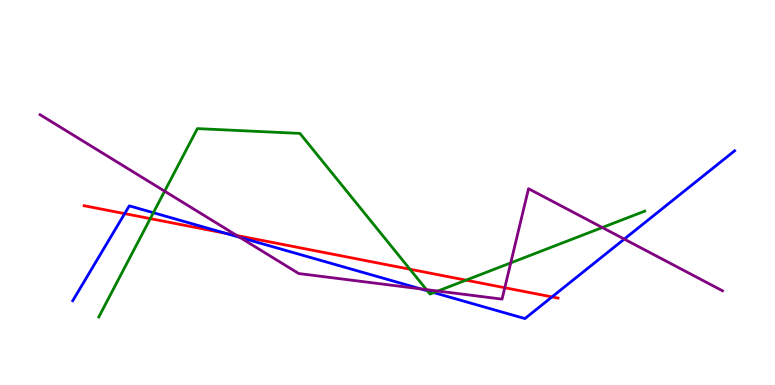[{'lines': ['blue', 'red'], 'intersections': [{'x': 1.61, 'y': 4.45}, {'x': 2.91, 'y': 3.94}, {'x': 7.12, 'y': 2.29}]}, {'lines': ['green', 'red'], 'intersections': [{'x': 1.94, 'y': 4.32}, {'x': 5.29, 'y': 3.01}, {'x': 6.01, 'y': 2.72}]}, {'lines': ['purple', 'red'], 'intersections': [{'x': 3.05, 'y': 3.88}, {'x': 6.51, 'y': 2.53}]}, {'lines': ['blue', 'green'], 'intersections': [{'x': 1.98, 'y': 4.47}, {'x': 5.51, 'y': 2.45}, {'x': 5.6, 'y': 2.4}]}, {'lines': ['blue', 'purple'], 'intersections': [{'x': 3.09, 'y': 3.84}, {'x': 5.43, 'y': 2.5}, {'x': 8.06, 'y': 3.79}]}, {'lines': ['green', 'purple'], 'intersections': [{'x': 2.12, 'y': 5.03}, {'x': 5.5, 'y': 2.48}, {'x': 5.65, 'y': 2.44}, {'x': 6.59, 'y': 3.17}, {'x': 7.77, 'y': 4.09}]}]